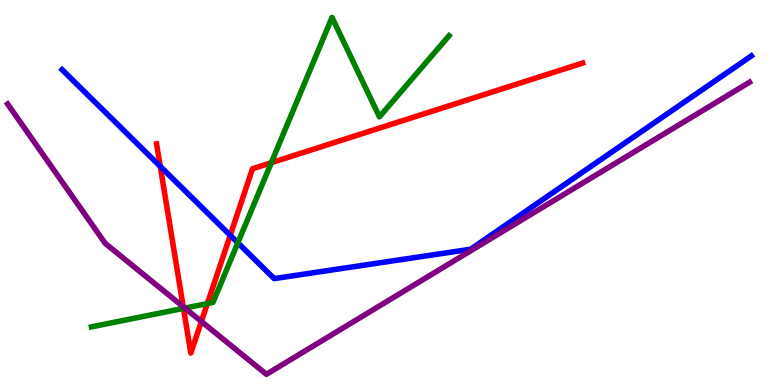[{'lines': ['blue', 'red'], 'intersections': [{'x': 2.07, 'y': 5.68}, {'x': 2.97, 'y': 3.89}]}, {'lines': ['green', 'red'], 'intersections': [{'x': 2.37, 'y': 1.99}, {'x': 2.68, 'y': 2.12}, {'x': 3.5, 'y': 5.77}]}, {'lines': ['purple', 'red'], 'intersections': [{'x': 2.36, 'y': 2.03}, {'x': 2.6, 'y': 1.65}]}, {'lines': ['blue', 'green'], 'intersections': [{'x': 3.07, 'y': 3.69}]}, {'lines': ['blue', 'purple'], 'intersections': []}, {'lines': ['green', 'purple'], 'intersections': [{'x': 2.39, 'y': 2.0}]}]